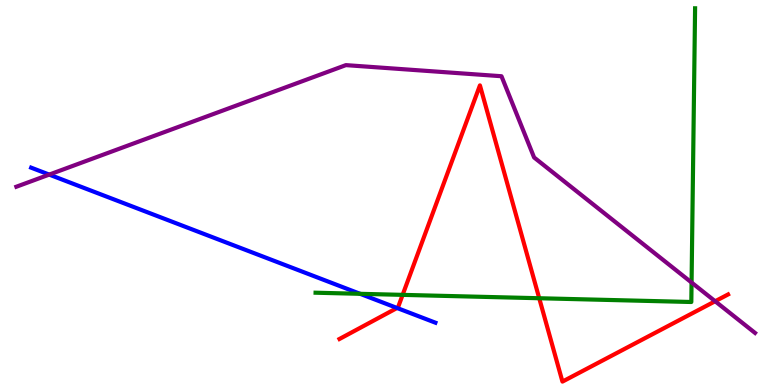[{'lines': ['blue', 'red'], 'intersections': [{'x': 5.12, 'y': 2.0}]}, {'lines': ['green', 'red'], 'intersections': [{'x': 5.2, 'y': 2.34}, {'x': 6.96, 'y': 2.25}]}, {'lines': ['purple', 'red'], 'intersections': [{'x': 9.23, 'y': 2.18}]}, {'lines': ['blue', 'green'], 'intersections': [{'x': 4.65, 'y': 2.37}]}, {'lines': ['blue', 'purple'], 'intersections': [{'x': 0.635, 'y': 5.47}]}, {'lines': ['green', 'purple'], 'intersections': [{'x': 8.92, 'y': 2.66}]}]